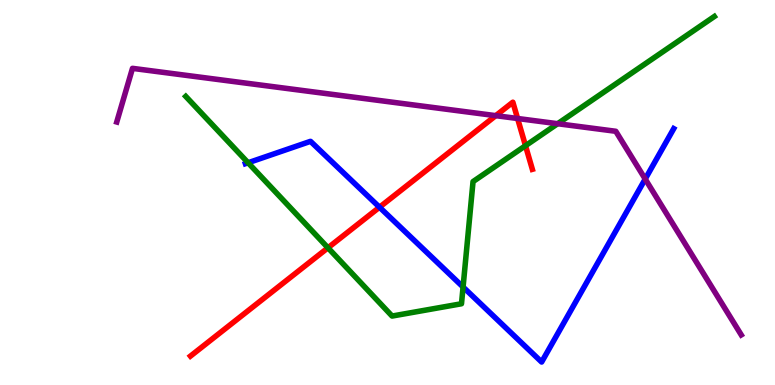[{'lines': ['blue', 'red'], 'intersections': [{'x': 4.9, 'y': 4.62}]}, {'lines': ['green', 'red'], 'intersections': [{'x': 4.23, 'y': 3.56}, {'x': 6.78, 'y': 6.22}]}, {'lines': ['purple', 'red'], 'intersections': [{'x': 6.4, 'y': 7.0}, {'x': 6.68, 'y': 6.92}]}, {'lines': ['blue', 'green'], 'intersections': [{'x': 3.2, 'y': 5.77}, {'x': 5.98, 'y': 2.55}]}, {'lines': ['blue', 'purple'], 'intersections': [{'x': 8.33, 'y': 5.35}]}, {'lines': ['green', 'purple'], 'intersections': [{'x': 7.2, 'y': 6.79}]}]